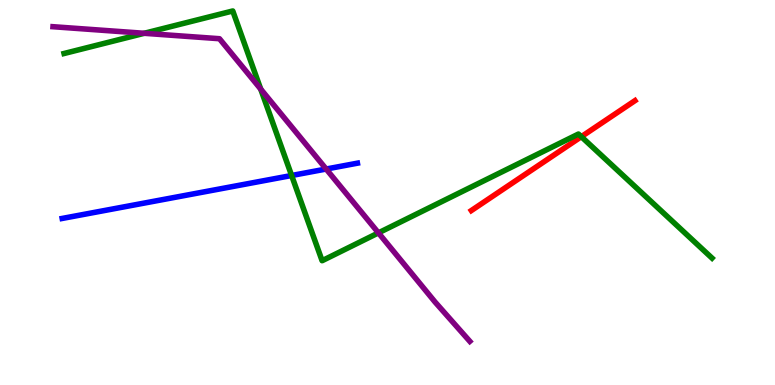[{'lines': ['blue', 'red'], 'intersections': []}, {'lines': ['green', 'red'], 'intersections': [{'x': 7.5, 'y': 6.45}]}, {'lines': ['purple', 'red'], 'intersections': []}, {'lines': ['blue', 'green'], 'intersections': [{'x': 3.76, 'y': 5.44}]}, {'lines': ['blue', 'purple'], 'intersections': [{'x': 4.21, 'y': 5.61}]}, {'lines': ['green', 'purple'], 'intersections': [{'x': 1.86, 'y': 9.14}, {'x': 3.36, 'y': 7.69}, {'x': 4.88, 'y': 3.95}]}]